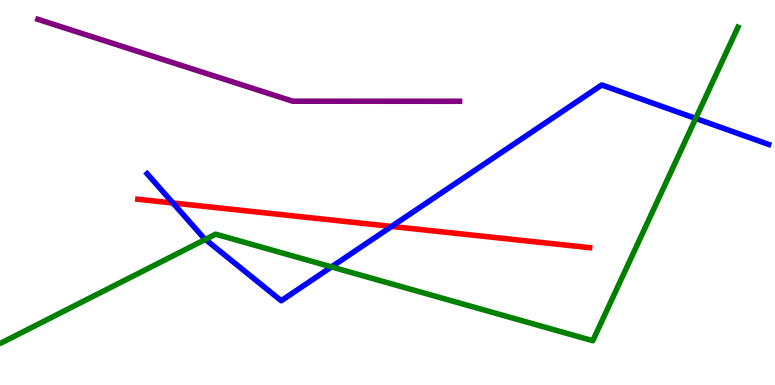[{'lines': ['blue', 'red'], 'intersections': [{'x': 2.23, 'y': 4.73}, {'x': 5.05, 'y': 4.12}]}, {'lines': ['green', 'red'], 'intersections': []}, {'lines': ['purple', 'red'], 'intersections': []}, {'lines': ['blue', 'green'], 'intersections': [{'x': 2.65, 'y': 3.78}, {'x': 4.28, 'y': 3.07}, {'x': 8.98, 'y': 6.92}]}, {'lines': ['blue', 'purple'], 'intersections': []}, {'lines': ['green', 'purple'], 'intersections': []}]